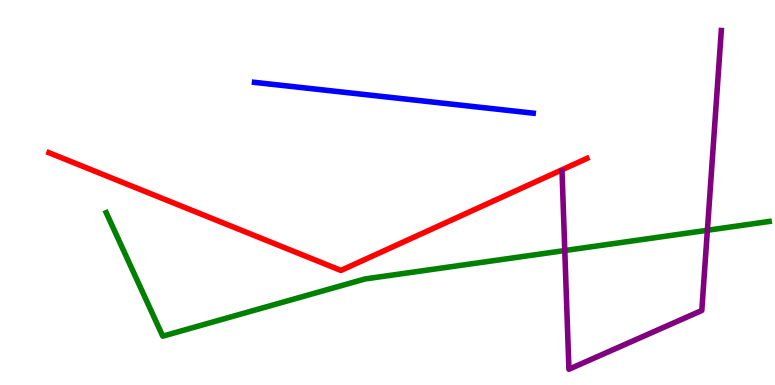[{'lines': ['blue', 'red'], 'intersections': []}, {'lines': ['green', 'red'], 'intersections': []}, {'lines': ['purple', 'red'], 'intersections': []}, {'lines': ['blue', 'green'], 'intersections': []}, {'lines': ['blue', 'purple'], 'intersections': []}, {'lines': ['green', 'purple'], 'intersections': [{'x': 7.29, 'y': 3.49}, {'x': 9.13, 'y': 4.02}]}]